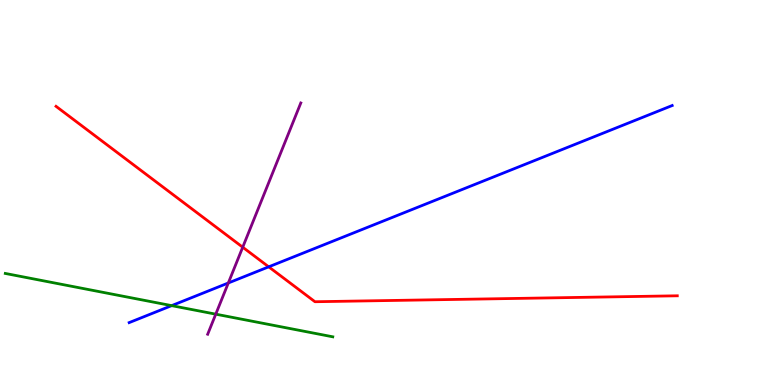[{'lines': ['blue', 'red'], 'intersections': [{'x': 3.47, 'y': 3.07}]}, {'lines': ['green', 'red'], 'intersections': []}, {'lines': ['purple', 'red'], 'intersections': [{'x': 3.13, 'y': 3.58}]}, {'lines': ['blue', 'green'], 'intersections': [{'x': 2.21, 'y': 2.06}]}, {'lines': ['blue', 'purple'], 'intersections': [{'x': 2.95, 'y': 2.65}]}, {'lines': ['green', 'purple'], 'intersections': [{'x': 2.78, 'y': 1.84}]}]